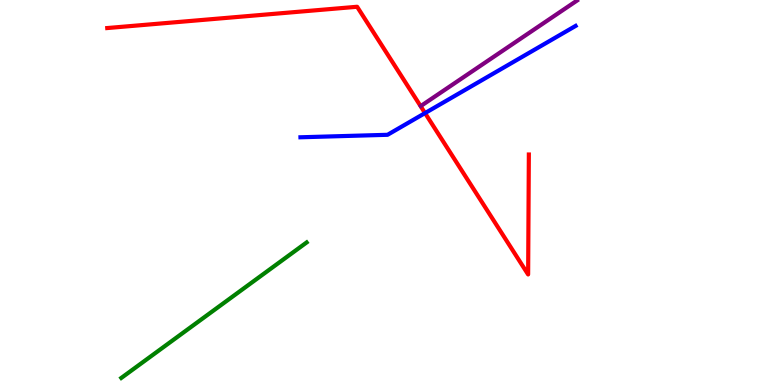[{'lines': ['blue', 'red'], 'intersections': [{'x': 5.48, 'y': 7.06}]}, {'lines': ['green', 'red'], 'intersections': []}, {'lines': ['purple', 'red'], 'intersections': []}, {'lines': ['blue', 'green'], 'intersections': []}, {'lines': ['blue', 'purple'], 'intersections': []}, {'lines': ['green', 'purple'], 'intersections': []}]